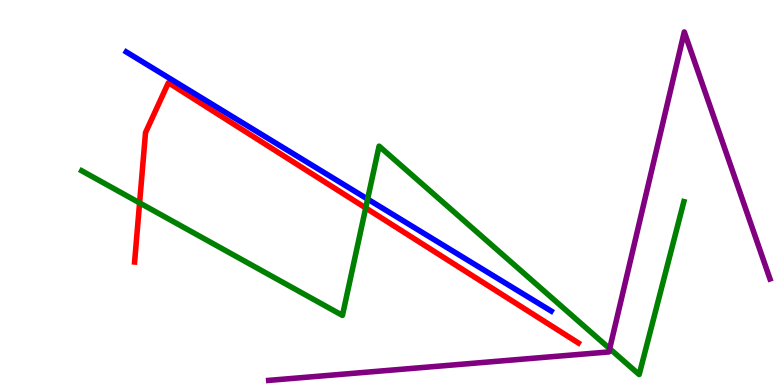[{'lines': ['blue', 'red'], 'intersections': []}, {'lines': ['green', 'red'], 'intersections': [{'x': 1.8, 'y': 4.73}, {'x': 4.72, 'y': 4.6}]}, {'lines': ['purple', 'red'], 'intersections': []}, {'lines': ['blue', 'green'], 'intersections': [{'x': 4.74, 'y': 4.83}]}, {'lines': ['blue', 'purple'], 'intersections': []}, {'lines': ['green', 'purple'], 'intersections': [{'x': 7.87, 'y': 0.944}]}]